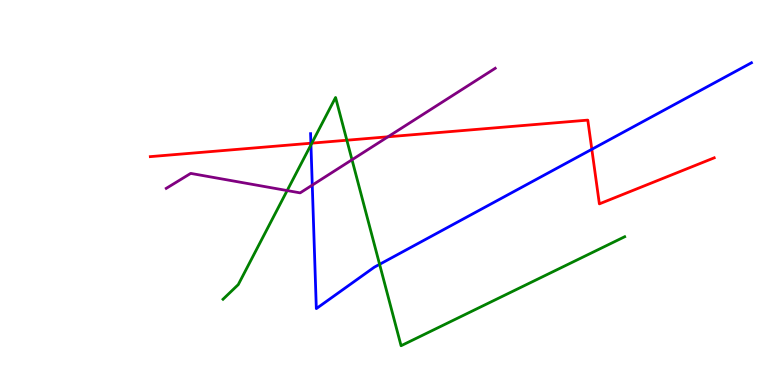[{'lines': ['blue', 'red'], 'intersections': [{'x': 4.01, 'y': 6.28}, {'x': 7.64, 'y': 6.12}]}, {'lines': ['green', 'red'], 'intersections': [{'x': 4.02, 'y': 6.28}, {'x': 4.48, 'y': 6.36}]}, {'lines': ['purple', 'red'], 'intersections': [{'x': 5.01, 'y': 6.45}]}, {'lines': ['blue', 'green'], 'intersections': [{'x': 4.01, 'y': 6.24}, {'x': 4.9, 'y': 3.13}]}, {'lines': ['blue', 'purple'], 'intersections': [{'x': 4.03, 'y': 5.19}]}, {'lines': ['green', 'purple'], 'intersections': [{'x': 3.71, 'y': 5.05}, {'x': 4.54, 'y': 5.85}]}]